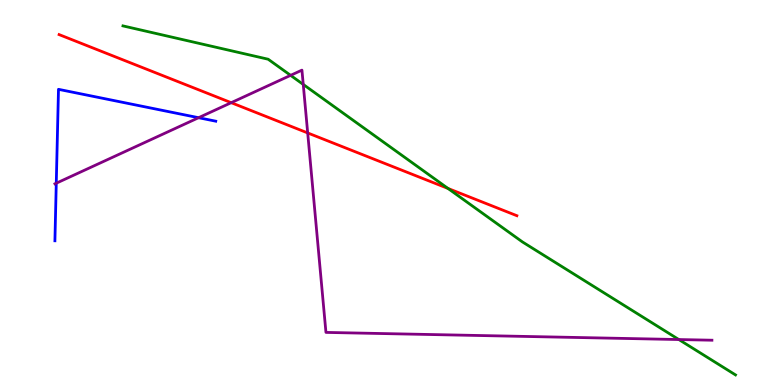[{'lines': ['blue', 'red'], 'intersections': []}, {'lines': ['green', 'red'], 'intersections': [{'x': 5.78, 'y': 5.1}]}, {'lines': ['purple', 'red'], 'intersections': [{'x': 2.98, 'y': 7.33}, {'x': 3.97, 'y': 6.55}]}, {'lines': ['blue', 'green'], 'intersections': []}, {'lines': ['blue', 'purple'], 'intersections': [{'x': 0.726, 'y': 5.24}, {'x': 2.56, 'y': 6.94}]}, {'lines': ['green', 'purple'], 'intersections': [{'x': 3.75, 'y': 8.04}, {'x': 3.91, 'y': 7.81}, {'x': 8.76, 'y': 1.18}]}]